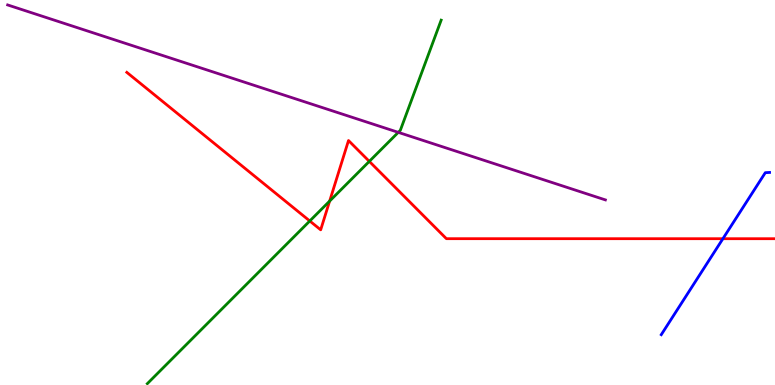[{'lines': ['blue', 'red'], 'intersections': [{'x': 9.33, 'y': 3.8}]}, {'lines': ['green', 'red'], 'intersections': [{'x': 4.0, 'y': 4.26}, {'x': 4.25, 'y': 4.78}, {'x': 4.77, 'y': 5.81}]}, {'lines': ['purple', 'red'], 'intersections': []}, {'lines': ['blue', 'green'], 'intersections': []}, {'lines': ['blue', 'purple'], 'intersections': []}, {'lines': ['green', 'purple'], 'intersections': [{'x': 5.14, 'y': 6.56}]}]